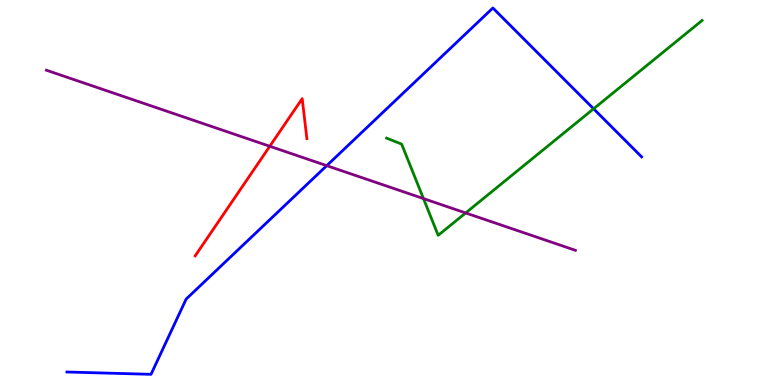[{'lines': ['blue', 'red'], 'intersections': []}, {'lines': ['green', 'red'], 'intersections': []}, {'lines': ['purple', 'red'], 'intersections': [{'x': 3.48, 'y': 6.2}]}, {'lines': ['blue', 'green'], 'intersections': [{'x': 7.66, 'y': 7.17}]}, {'lines': ['blue', 'purple'], 'intersections': [{'x': 4.22, 'y': 5.7}]}, {'lines': ['green', 'purple'], 'intersections': [{'x': 5.46, 'y': 4.84}, {'x': 6.01, 'y': 4.47}]}]